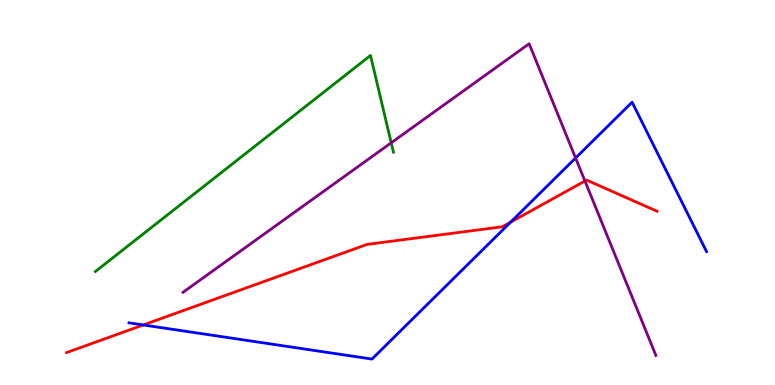[{'lines': ['blue', 'red'], 'intersections': [{'x': 1.85, 'y': 1.56}, {'x': 6.59, 'y': 4.23}]}, {'lines': ['green', 'red'], 'intersections': []}, {'lines': ['purple', 'red'], 'intersections': [{'x': 7.55, 'y': 5.3}]}, {'lines': ['blue', 'green'], 'intersections': []}, {'lines': ['blue', 'purple'], 'intersections': [{'x': 7.43, 'y': 5.9}]}, {'lines': ['green', 'purple'], 'intersections': [{'x': 5.05, 'y': 6.29}]}]